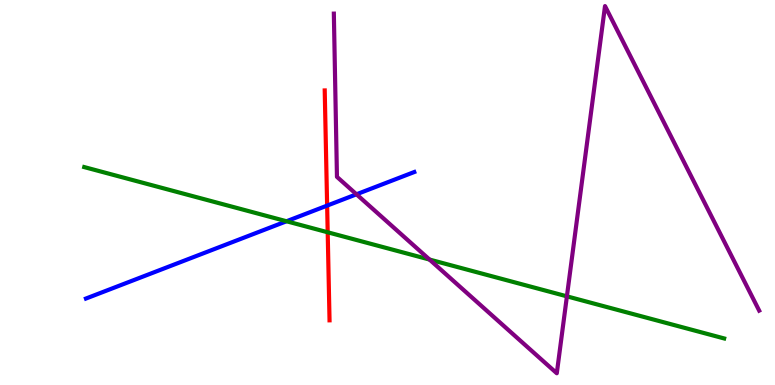[{'lines': ['blue', 'red'], 'intersections': [{'x': 4.22, 'y': 4.66}]}, {'lines': ['green', 'red'], 'intersections': [{'x': 4.23, 'y': 3.97}]}, {'lines': ['purple', 'red'], 'intersections': []}, {'lines': ['blue', 'green'], 'intersections': [{'x': 3.7, 'y': 4.25}]}, {'lines': ['blue', 'purple'], 'intersections': [{'x': 4.6, 'y': 4.95}]}, {'lines': ['green', 'purple'], 'intersections': [{'x': 5.54, 'y': 3.26}, {'x': 7.31, 'y': 2.3}]}]